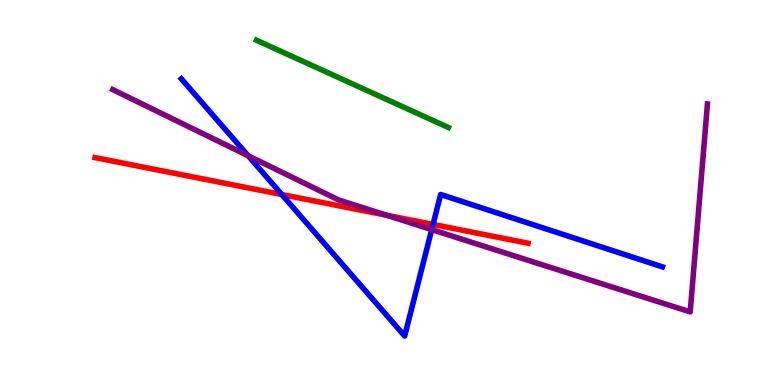[{'lines': ['blue', 'red'], 'intersections': [{'x': 3.64, 'y': 4.95}, {'x': 5.59, 'y': 4.17}]}, {'lines': ['green', 'red'], 'intersections': []}, {'lines': ['purple', 'red'], 'intersections': [{'x': 4.99, 'y': 4.41}]}, {'lines': ['blue', 'green'], 'intersections': []}, {'lines': ['blue', 'purple'], 'intersections': [{'x': 3.2, 'y': 5.95}, {'x': 5.57, 'y': 4.04}]}, {'lines': ['green', 'purple'], 'intersections': []}]